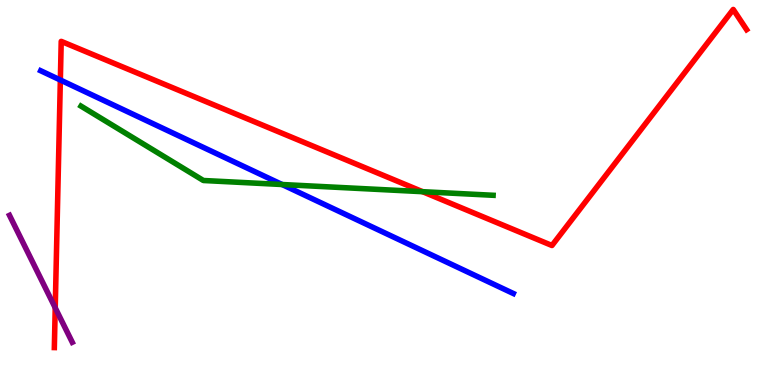[{'lines': ['blue', 'red'], 'intersections': [{'x': 0.779, 'y': 7.92}]}, {'lines': ['green', 'red'], 'intersections': [{'x': 5.45, 'y': 5.02}]}, {'lines': ['purple', 'red'], 'intersections': [{'x': 0.713, 'y': 2.0}]}, {'lines': ['blue', 'green'], 'intersections': [{'x': 3.64, 'y': 5.21}]}, {'lines': ['blue', 'purple'], 'intersections': []}, {'lines': ['green', 'purple'], 'intersections': []}]